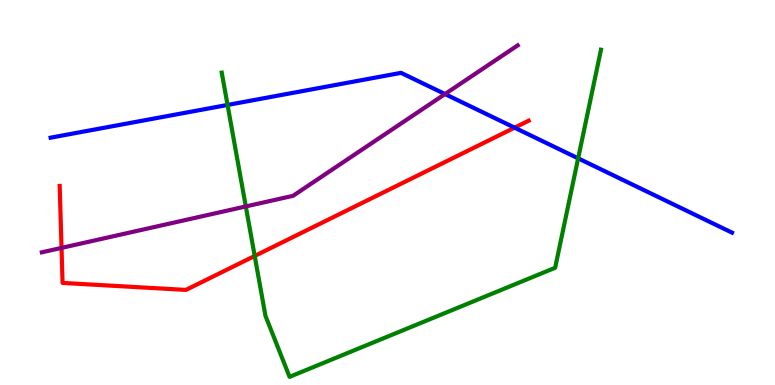[{'lines': ['blue', 'red'], 'intersections': [{'x': 6.64, 'y': 6.68}]}, {'lines': ['green', 'red'], 'intersections': [{'x': 3.29, 'y': 3.35}]}, {'lines': ['purple', 'red'], 'intersections': [{'x': 0.794, 'y': 3.56}]}, {'lines': ['blue', 'green'], 'intersections': [{'x': 2.94, 'y': 7.27}, {'x': 7.46, 'y': 5.89}]}, {'lines': ['blue', 'purple'], 'intersections': [{'x': 5.74, 'y': 7.56}]}, {'lines': ['green', 'purple'], 'intersections': [{'x': 3.17, 'y': 4.64}]}]